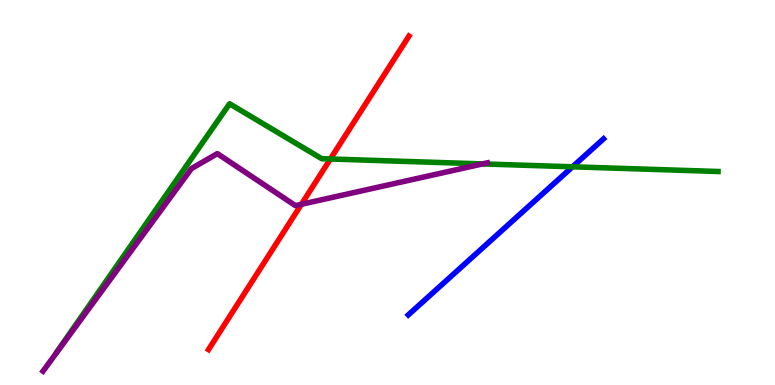[{'lines': ['blue', 'red'], 'intersections': []}, {'lines': ['green', 'red'], 'intersections': [{'x': 4.26, 'y': 5.87}]}, {'lines': ['purple', 'red'], 'intersections': [{'x': 3.89, 'y': 4.69}]}, {'lines': ['blue', 'green'], 'intersections': [{'x': 7.39, 'y': 5.67}]}, {'lines': ['blue', 'purple'], 'intersections': []}, {'lines': ['green', 'purple'], 'intersections': [{'x': 6.23, 'y': 5.74}]}]